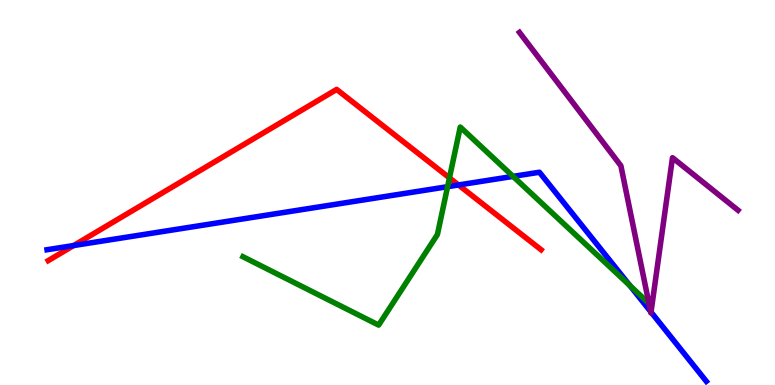[{'lines': ['blue', 'red'], 'intersections': [{'x': 0.95, 'y': 3.62}, {'x': 5.92, 'y': 5.2}]}, {'lines': ['green', 'red'], 'intersections': [{'x': 5.8, 'y': 5.38}]}, {'lines': ['purple', 'red'], 'intersections': []}, {'lines': ['blue', 'green'], 'intersections': [{'x': 5.78, 'y': 5.15}, {'x': 6.62, 'y': 5.42}, {'x': 8.13, 'y': 2.58}]}, {'lines': ['blue', 'purple'], 'intersections': [{'x': 8.39, 'y': 1.91}, {'x': 8.4, 'y': 1.89}]}, {'lines': ['green', 'purple'], 'intersections': [{'x': 8.37, 'y': 2.12}]}]